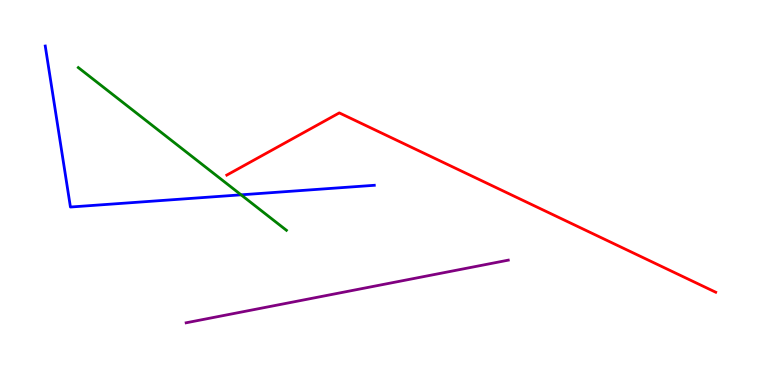[{'lines': ['blue', 'red'], 'intersections': []}, {'lines': ['green', 'red'], 'intersections': []}, {'lines': ['purple', 'red'], 'intersections': []}, {'lines': ['blue', 'green'], 'intersections': [{'x': 3.11, 'y': 4.94}]}, {'lines': ['blue', 'purple'], 'intersections': []}, {'lines': ['green', 'purple'], 'intersections': []}]